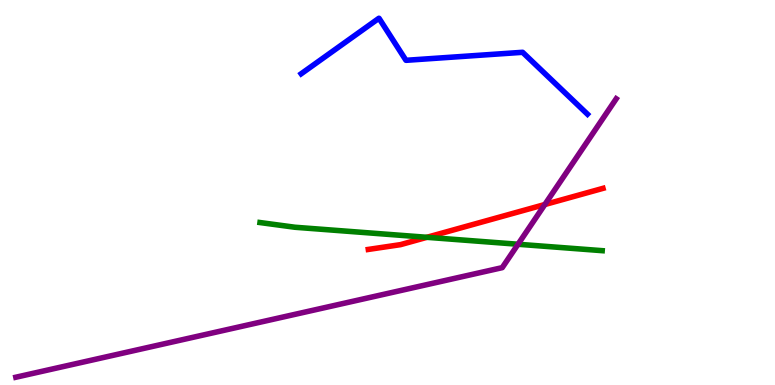[{'lines': ['blue', 'red'], 'intersections': []}, {'lines': ['green', 'red'], 'intersections': [{'x': 5.51, 'y': 3.84}]}, {'lines': ['purple', 'red'], 'intersections': [{'x': 7.03, 'y': 4.69}]}, {'lines': ['blue', 'green'], 'intersections': []}, {'lines': ['blue', 'purple'], 'intersections': []}, {'lines': ['green', 'purple'], 'intersections': [{'x': 6.68, 'y': 3.66}]}]